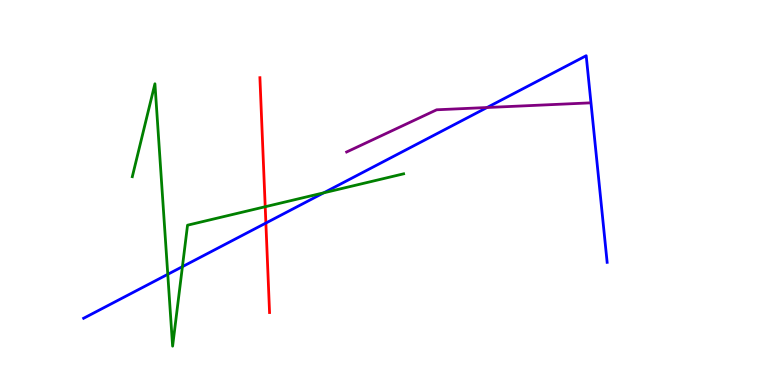[{'lines': ['blue', 'red'], 'intersections': [{'x': 3.43, 'y': 4.21}]}, {'lines': ['green', 'red'], 'intersections': [{'x': 3.42, 'y': 4.63}]}, {'lines': ['purple', 'red'], 'intersections': []}, {'lines': ['blue', 'green'], 'intersections': [{'x': 2.16, 'y': 2.88}, {'x': 2.35, 'y': 3.07}, {'x': 4.18, 'y': 4.99}]}, {'lines': ['blue', 'purple'], 'intersections': [{'x': 6.28, 'y': 7.21}]}, {'lines': ['green', 'purple'], 'intersections': []}]